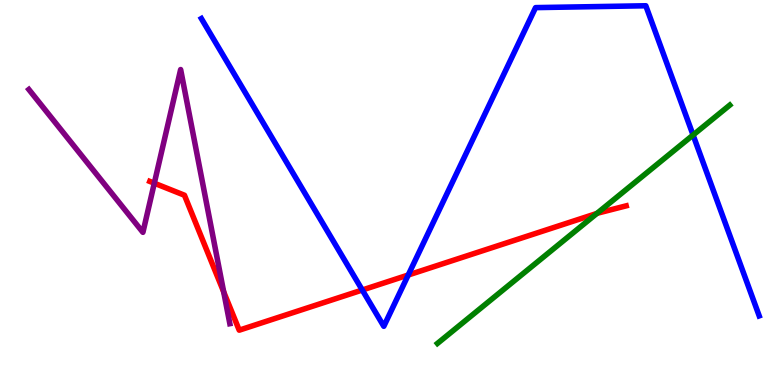[{'lines': ['blue', 'red'], 'intersections': [{'x': 4.67, 'y': 2.47}, {'x': 5.27, 'y': 2.86}]}, {'lines': ['green', 'red'], 'intersections': [{'x': 7.7, 'y': 4.46}]}, {'lines': ['purple', 'red'], 'intersections': [{'x': 1.99, 'y': 5.24}, {'x': 2.89, 'y': 2.42}]}, {'lines': ['blue', 'green'], 'intersections': [{'x': 8.94, 'y': 6.49}]}, {'lines': ['blue', 'purple'], 'intersections': []}, {'lines': ['green', 'purple'], 'intersections': []}]